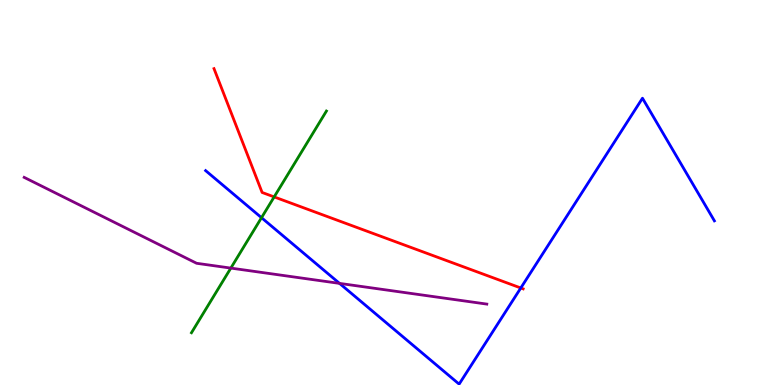[{'lines': ['blue', 'red'], 'intersections': [{'x': 6.72, 'y': 2.52}]}, {'lines': ['green', 'red'], 'intersections': [{'x': 3.54, 'y': 4.89}]}, {'lines': ['purple', 'red'], 'intersections': []}, {'lines': ['blue', 'green'], 'intersections': [{'x': 3.37, 'y': 4.35}]}, {'lines': ['blue', 'purple'], 'intersections': [{'x': 4.38, 'y': 2.64}]}, {'lines': ['green', 'purple'], 'intersections': [{'x': 2.98, 'y': 3.04}]}]